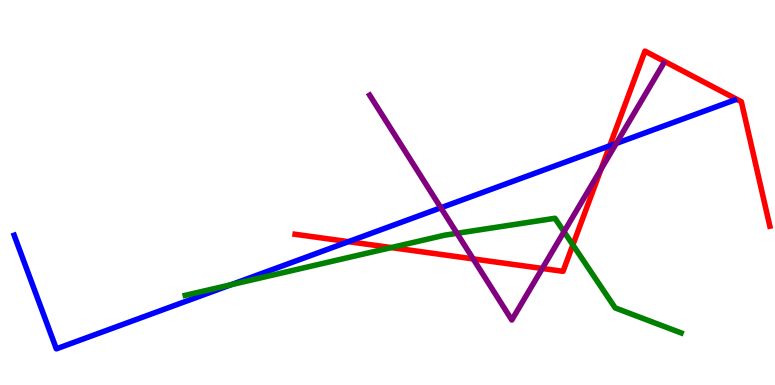[{'lines': ['blue', 'red'], 'intersections': [{'x': 4.5, 'y': 3.72}, {'x': 7.87, 'y': 6.21}]}, {'lines': ['green', 'red'], 'intersections': [{'x': 5.05, 'y': 3.57}, {'x': 7.39, 'y': 3.64}]}, {'lines': ['purple', 'red'], 'intersections': [{'x': 6.11, 'y': 3.28}, {'x': 7.0, 'y': 3.03}, {'x': 7.76, 'y': 5.61}]}, {'lines': ['blue', 'green'], 'intersections': [{'x': 2.98, 'y': 2.61}]}, {'lines': ['blue', 'purple'], 'intersections': [{'x': 5.69, 'y': 4.6}, {'x': 7.95, 'y': 6.27}]}, {'lines': ['green', 'purple'], 'intersections': [{'x': 5.9, 'y': 3.94}, {'x': 7.28, 'y': 3.98}]}]